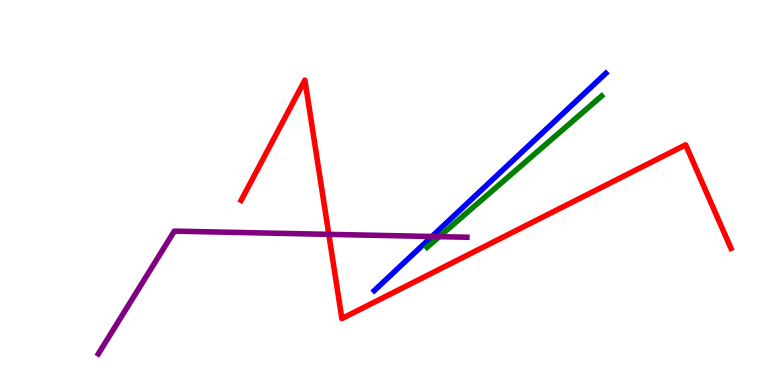[{'lines': ['blue', 'red'], 'intersections': []}, {'lines': ['green', 'red'], 'intersections': []}, {'lines': ['purple', 'red'], 'intersections': [{'x': 4.24, 'y': 3.91}]}, {'lines': ['blue', 'green'], 'intersections': []}, {'lines': ['blue', 'purple'], 'intersections': [{'x': 5.57, 'y': 3.86}]}, {'lines': ['green', 'purple'], 'intersections': [{'x': 5.67, 'y': 3.85}]}]